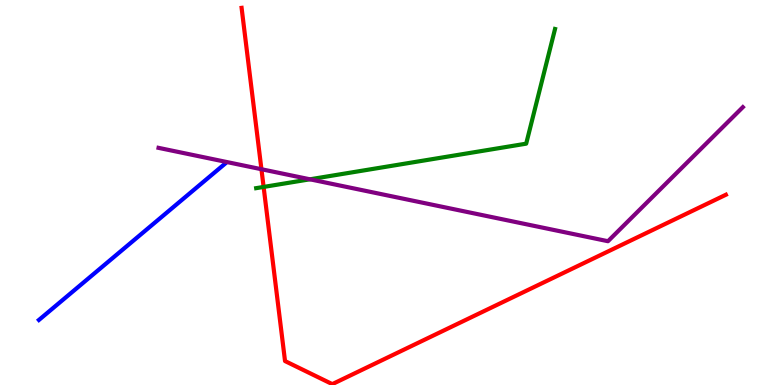[{'lines': ['blue', 'red'], 'intersections': []}, {'lines': ['green', 'red'], 'intersections': [{'x': 3.4, 'y': 5.14}]}, {'lines': ['purple', 'red'], 'intersections': [{'x': 3.37, 'y': 5.6}]}, {'lines': ['blue', 'green'], 'intersections': []}, {'lines': ['blue', 'purple'], 'intersections': []}, {'lines': ['green', 'purple'], 'intersections': [{'x': 4.0, 'y': 5.34}]}]